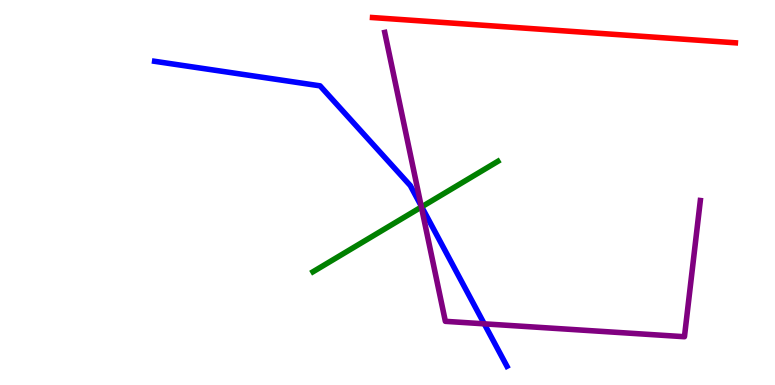[{'lines': ['blue', 'red'], 'intersections': []}, {'lines': ['green', 'red'], 'intersections': []}, {'lines': ['purple', 'red'], 'intersections': []}, {'lines': ['blue', 'green'], 'intersections': [{'x': 5.44, 'y': 4.63}]}, {'lines': ['blue', 'purple'], 'intersections': [{'x': 5.43, 'y': 4.65}, {'x': 6.25, 'y': 1.59}]}, {'lines': ['green', 'purple'], 'intersections': [{'x': 5.44, 'y': 4.62}]}]